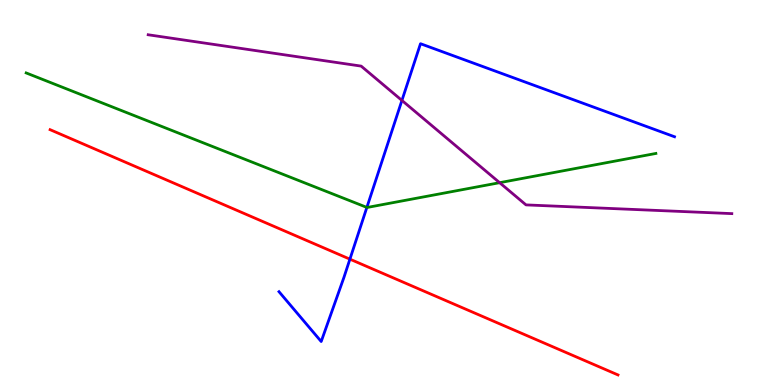[{'lines': ['blue', 'red'], 'intersections': [{'x': 4.52, 'y': 3.27}]}, {'lines': ['green', 'red'], 'intersections': []}, {'lines': ['purple', 'red'], 'intersections': []}, {'lines': ['blue', 'green'], 'intersections': [{'x': 4.73, 'y': 4.61}]}, {'lines': ['blue', 'purple'], 'intersections': [{'x': 5.19, 'y': 7.39}]}, {'lines': ['green', 'purple'], 'intersections': [{'x': 6.45, 'y': 5.25}]}]